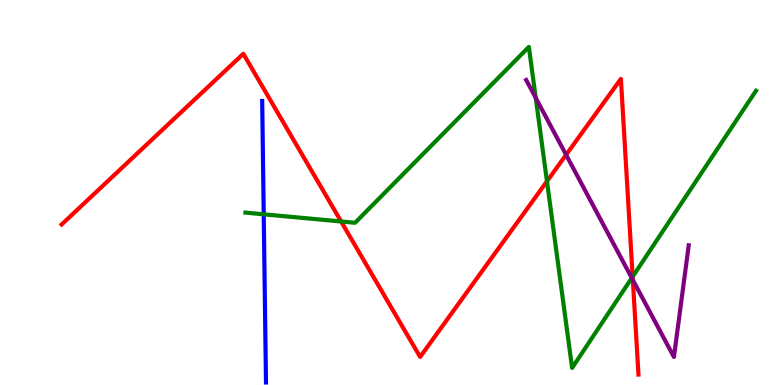[{'lines': ['blue', 'red'], 'intersections': []}, {'lines': ['green', 'red'], 'intersections': [{'x': 4.4, 'y': 4.25}, {'x': 7.06, 'y': 5.29}, {'x': 8.16, 'y': 2.81}]}, {'lines': ['purple', 'red'], 'intersections': [{'x': 7.3, 'y': 5.98}, {'x': 8.17, 'y': 2.73}]}, {'lines': ['blue', 'green'], 'intersections': [{'x': 3.4, 'y': 4.43}]}, {'lines': ['blue', 'purple'], 'intersections': []}, {'lines': ['green', 'purple'], 'intersections': [{'x': 6.91, 'y': 7.46}, {'x': 8.15, 'y': 2.78}]}]